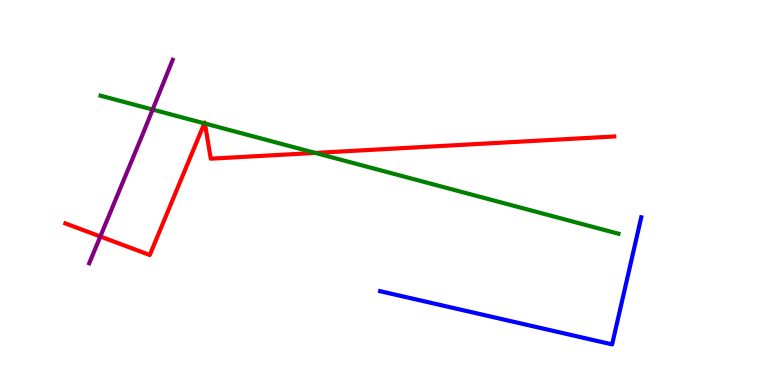[{'lines': ['blue', 'red'], 'intersections': []}, {'lines': ['green', 'red'], 'intersections': [{'x': 2.64, 'y': 6.8}, {'x': 2.64, 'y': 6.79}, {'x': 4.07, 'y': 6.03}]}, {'lines': ['purple', 'red'], 'intersections': [{'x': 1.29, 'y': 3.86}]}, {'lines': ['blue', 'green'], 'intersections': []}, {'lines': ['blue', 'purple'], 'intersections': []}, {'lines': ['green', 'purple'], 'intersections': [{'x': 1.97, 'y': 7.15}]}]